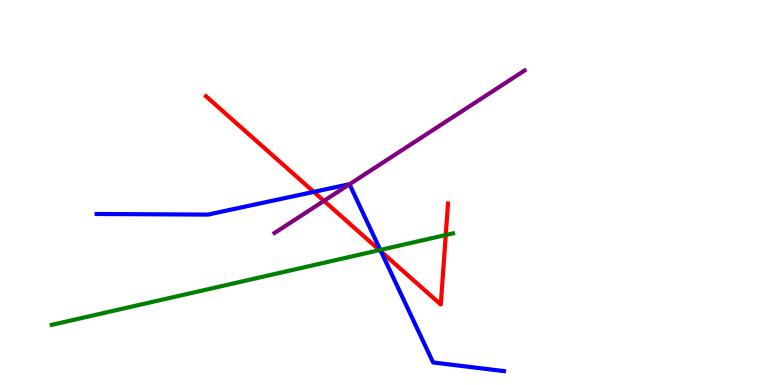[{'lines': ['blue', 'red'], 'intersections': [{'x': 4.05, 'y': 5.02}, {'x': 4.92, 'y': 3.47}]}, {'lines': ['green', 'red'], 'intersections': [{'x': 4.9, 'y': 3.5}, {'x': 5.75, 'y': 3.9}]}, {'lines': ['purple', 'red'], 'intersections': [{'x': 4.18, 'y': 4.78}]}, {'lines': ['blue', 'green'], 'intersections': [{'x': 4.91, 'y': 3.51}]}, {'lines': ['blue', 'purple'], 'intersections': [{'x': 4.51, 'y': 5.21}]}, {'lines': ['green', 'purple'], 'intersections': []}]